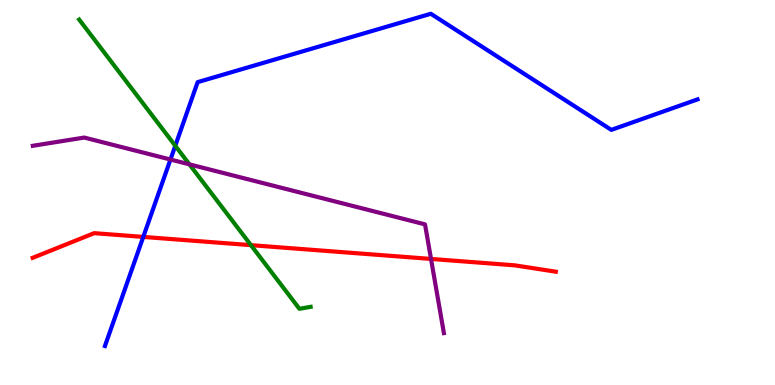[{'lines': ['blue', 'red'], 'intersections': [{'x': 1.85, 'y': 3.85}]}, {'lines': ['green', 'red'], 'intersections': [{'x': 3.24, 'y': 3.63}]}, {'lines': ['purple', 'red'], 'intersections': [{'x': 5.56, 'y': 3.27}]}, {'lines': ['blue', 'green'], 'intersections': [{'x': 2.26, 'y': 6.21}]}, {'lines': ['blue', 'purple'], 'intersections': [{'x': 2.2, 'y': 5.86}]}, {'lines': ['green', 'purple'], 'intersections': [{'x': 2.44, 'y': 5.73}]}]